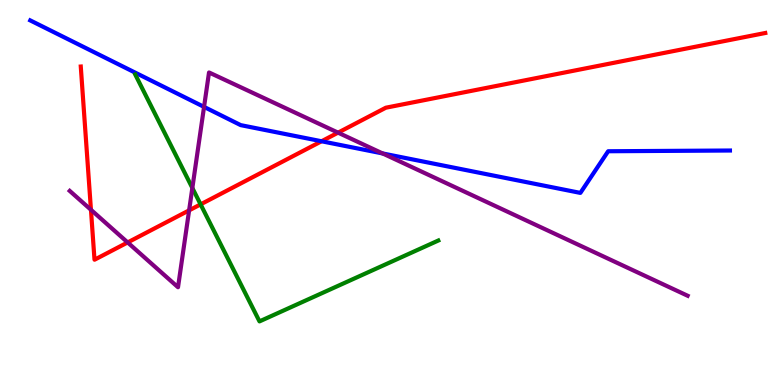[{'lines': ['blue', 'red'], 'intersections': [{'x': 4.15, 'y': 6.33}]}, {'lines': ['green', 'red'], 'intersections': [{'x': 2.59, 'y': 4.69}]}, {'lines': ['purple', 'red'], 'intersections': [{'x': 1.17, 'y': 4.55}, {'x': 1.65, 'y': 3.7}, {'x': 2.44, 'y': 4.54}, {'x': 4.36, 'y': 6.55}]}, {'lines': ['blue', 'green'], 'intersections': []}, {'lines': ['blue', 'purple'], 'intersections': [{'x': 2.63, 'y': 7.22}, {'x': 4.94, 'y': 6.01}]}, {'lines': ['green', 'purple'], 'intersections': [{'x': 2.48, 'y': 5.12}]}]